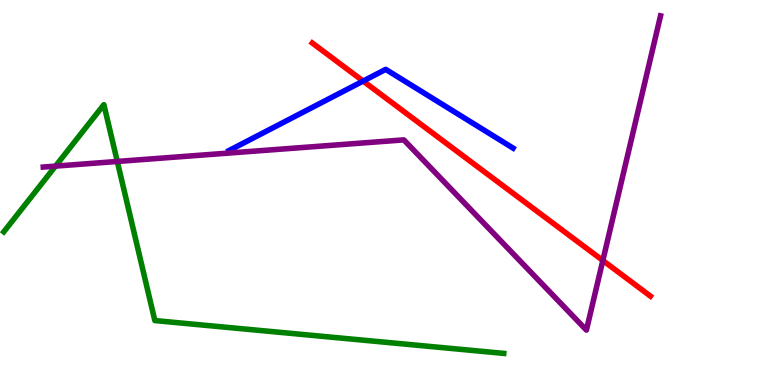[{'lines': ['blue', 'red'], 'intersections': [{'x': 4.69, 'y': 7.89}]}, {'lines': ['green', 'red'], 'intersections': []}, {'lines': ['purple', 'red'], 'intersections': [{'x': 7.78, 'y': 3.23}]}, {'lines': ['blue', 'green'], 'intersections': []}, {'lines': ['blue', 'purple'], 'intersections': []}, {'lines': ['green', 'purple'], 'intersections': [{'x': 0.716, 'y': 5.69}, {'x': 1.51, 'y': 5.81}]}]